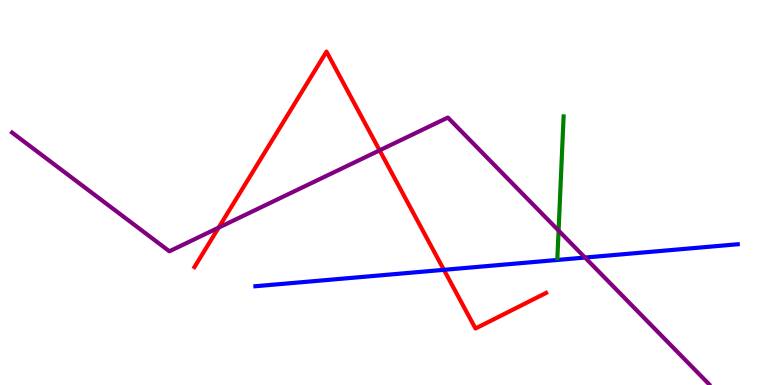[{'lines': ['blue', 'red'], 'intersections': [{'x': 5.73, 'y': 2.99}]}, {'lines': ['green', 'red'], 'intersections': []}, {'lines': ['purple', 'red'], 'intersections': [{'x': 2.82, 'y': 4.09}, {'x': 4.9, 'y': 6.1}]}, {'lines': ['blue', 'green'], 'intersections': []}, {'lines': ['blue', 'purple'], 'intersections': [{'x': 7.55, 'y': 3.31}]}, {'lines': ['green', 'purple'], 'intersections': [{'x': 7.21, 'y': 4.01}]}]